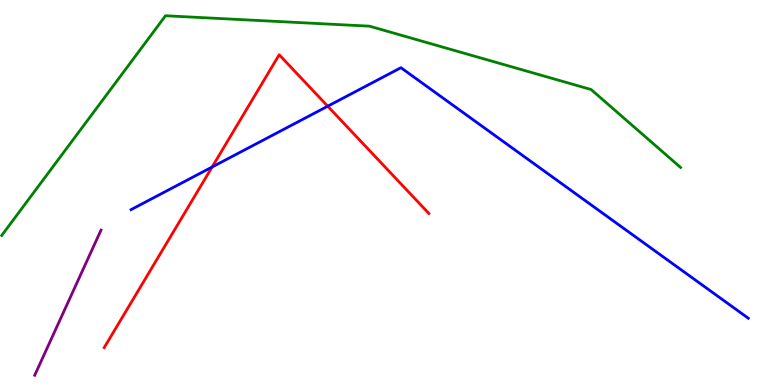[{'lines': ['blue', 'red'], 'intersections': [{'x': 2.74, 'y': 5.66}, {'x': 4.23, 'y': 7.24}]}, {'lines': ['green', 'red'], 'intersections': []}, {'lines': ['purple', 'red'], 'intersections': []}, {'lines': ['blue', 'green'], 'intersections': []}, {'lines': ['blue', 'purple'], 'intersections': []}, {'lines': ['green', 'purple'], 'intersections': []}]